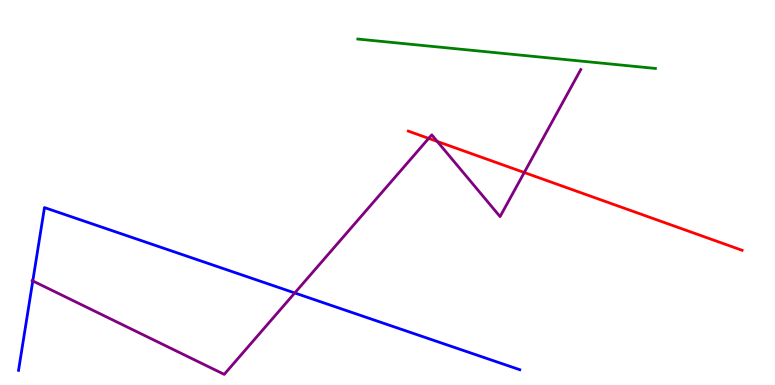[{'lines': ['blue', 'red'], 'intersections': []}, {'lines': ['green', 'red'], 'intersections': []}, {'lines': ['purple', 'red'], 'intersections': [{'x': 5.53, 'y': 6.41}, {'x': 5.64, 'y': 6.33}, {'x': 6.76, 'y': 5.52}]}, {'lines': ['blue', 'green'], 'intersections': []}, {'lines': ['blue', 'purple'], 'intersections': [{'x': 0.423, 'y': 2.7}, {'x': 3.8, 'y': 2.39}]}, {'lines': ['green', 'purple'], 'intersections': []}]